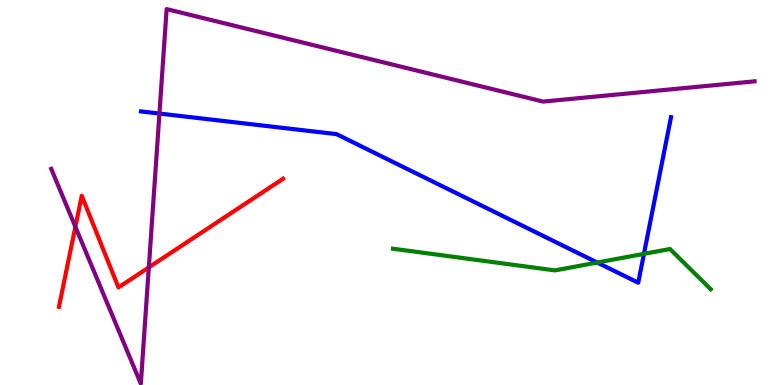[{'lines': ['blue', 'red'], 'intersections': []}, {'lines': ['green', 'red'], 'intersections': []}, {'lines': ['purple', 'red'], 'intersections': [{'x': 0.973, 'y': 4.11}, {'x': 1.92, 'y': 3.06}]}, {'lines': ['blue', 'green'], 'intersections': [{'x': 7.71, 'y': 3.18}, {'x': 8.31, 'y': 3.41}]}, {'lines': ['blue', 'purple'], 'intersections': [{'x': 2.06, 'y': 7.05}]}, {'lines': ['green', 'purple'], 'intersections': []}]